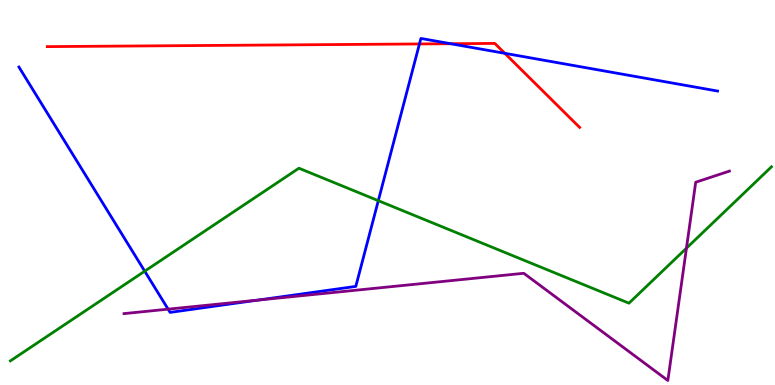[{'lines': ['blue', 'red'], 'intersections': [{'x': 5.41, 'y': 8.86}, {'x': 5.82, 'y': 8.86}, {'x': 6.51, 'y': 8.62}]}, {'lines': ['green', 'red'], 'intersections': []}, {'lines': ['purple', 'red'], 'intersections': []}, {'lines': ['blue', 'green'], 'intersections': [{'x': 1.87, 'y': 2.96}, {'x': 4.88, 'y': 4.79}]}, {'lines': ['blue', 'purple'], 'intersections': [{'x': 2.17, 'y': 1.97}, {'x': 3.33, 'y': 2.2}]}, {'lines': ['green', 'purple'], 'intersections': [{'x': 8.86, 'y': 3.55}]}]